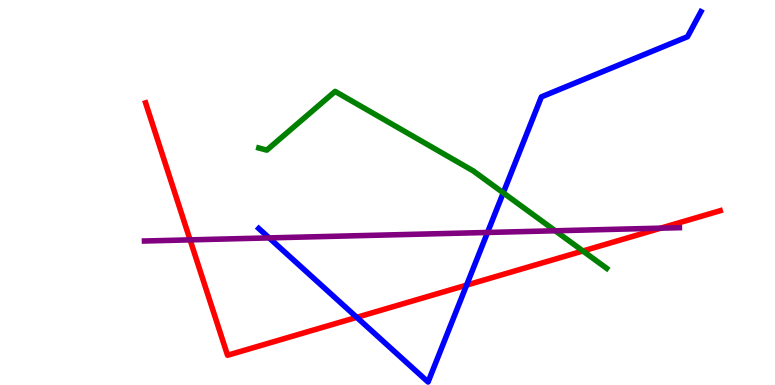[{'lines': ['blue', 'red'], 'intersections': [{'x': 4.6, 'y': 1.76}, {'x': 6.02, 'y': 2.59}]}, {'lines': ['green', 'red'], 'intersections': [{'x': 7.52, 'y': 3.48}]}, {'lines': ['purple', 'red'], 'intersections': [{'x': 2.45, 'y': 3.77}, {'x': 8.53, 'y': 4.07}]}, {'lines': ['blue', 'green'], 'intersections': [{'x': 6.49, 'y': 4.99}]}, {'lines': ['blue', 'purple'], 'intersections': [{'x': 3.47, 'y': 3.82}, {'x': 6.29, 'y': 3.96}]}, {'lines': ['green', 'purple'], 'intersections': [{'x': 7.16, 'y': 4.01}]}]